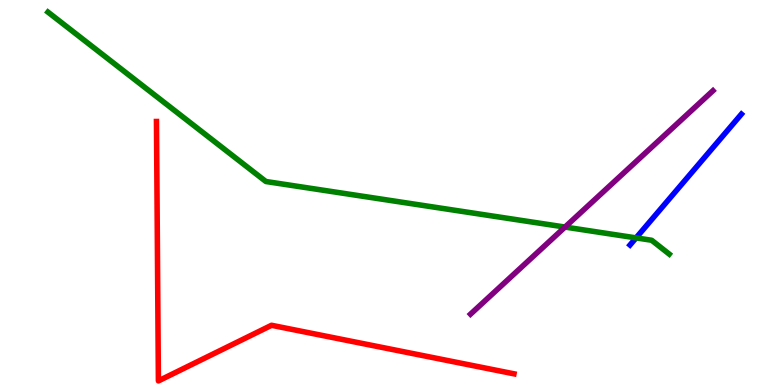[{'lines': ['blue', 'red'], 'intersections': []}, {'lines': ['green', 'red'], 'intersections': []}, {'lines': ['purple', 'red'], 'intersections': []}, {'lines': ['blue', 'green'], 'intersections': [{'x': 8.21, 'y': 3.82}]}, {'lines': ['blue', 'purple'], 'intersections': []}, {'lines': ['green', 'purple'], 'intersections': [{'x': 7.29, 'y': 4.1}]}]